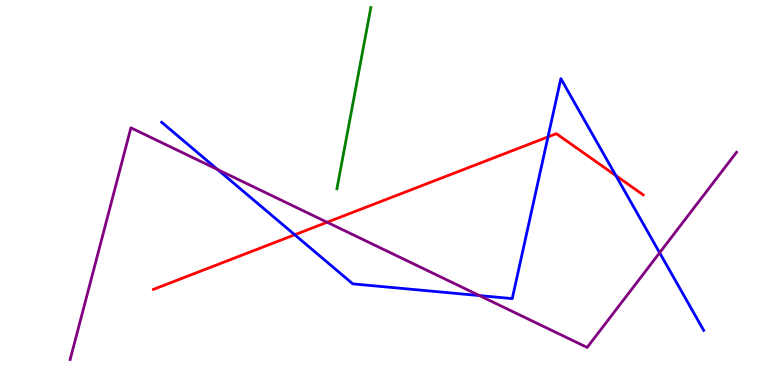[{'lines': ['blue', 'red'], 'intersections': [{'x': 3.8, 'y': 3.9}, {'x': 7.07, 'y': 6.44}, {'x': 7.95, 'y': 5.44}]}, {'lines': ['green', 'red'], 'intersections': []}, {'lines': ['purple', 'red'], 'intersections': [{'x': 4.22, 'y': 4.23}]}, {'lines': ['blue', 'green'], 'intersections': []}, {'lines': ['blue', 'purple'], 'intersections': [{'x': 2.81, 'y': 5.6}, {'x': 6.19, 'y': 2.32}, {'x': 8.51, 'y': 3.44}]}, {'lines': ['green', 'purple'], 'intersections': []}]